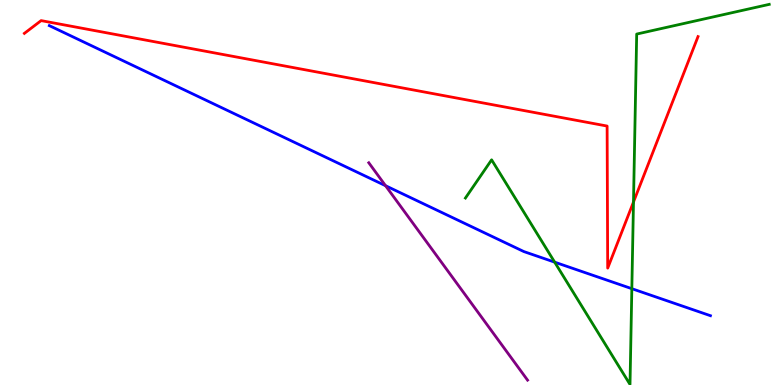[{'lines': ['blue', 'red'], 'intersections': []}, {'lines': ['green', 'red'], 'intersections': [{'x': 8.17, 'y': 4.75}]}, {'lines': ['purple', 'red'], 'intersections': []}, {'lines': ['blue', 'green'], 'intersections': [{'x': 7.16, 'y': 3.19}, {'x': 8.15, 'y': 2.5}]}, {'lines': ['blue', 'purple'], 'intersections': [{'x': 4.97, 'y': 5.18}]}, {'lines': ['green', 'purple'], 'intersections': []}]